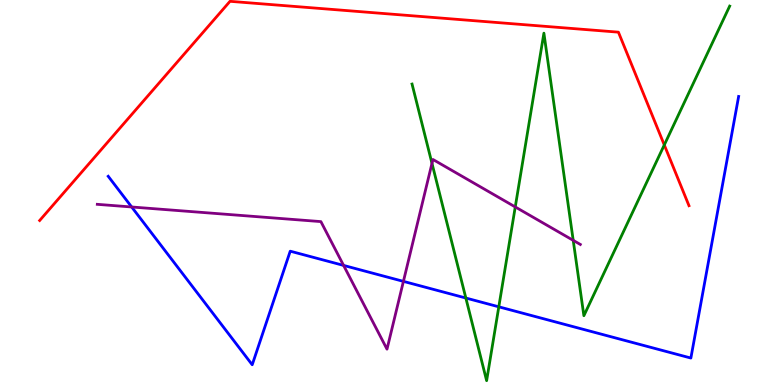[{'lines': ['blue', 'red'], 'intersections': []}, {'lines': ['green', 'red'], 'intersections': [{'x': 8.57, 'y': 6.23}]}, {'lines': ['purple', 'red'], 'intersections': []}, {'lines': ['blue', 'green'], 'intersections': [{'x': 6.01, 'y': 2.26}, {'x': 6.44, 'y': 2.03}]}, {'lines': ['blue', 'purple'], 'intersections': [{'x': 1.7, 'y': 4.62}, {'x': 4.43, 'y': 3.11}, {'x': 5.21, 'y': 2.69}]}, {'lines': ['green', 'purple'], 'intersections': [{'x': 5.57, 'y': 5.76}, {'x': 6.65, 'y': 4.62}, {'x': 7.4, 'y': 3.76}]}]